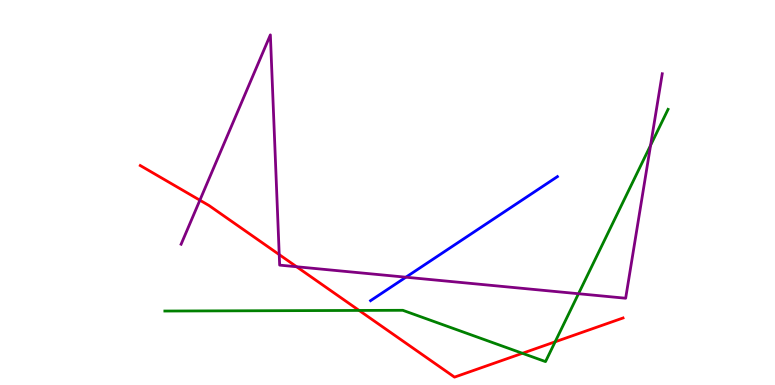[{'lines': ['blue', 'red'], 'intersections': []}, {'lines': ['green', 'red'], 'intersections': [{'x': 4.63, 'y': 1.94}, {'x': 6.74, 'y': 0.823}, {'x': 7.16, 'y': 1.12}]}, {'lines': ['purple', 'red'], 'intersections': [{'x': 2.58, 'y': 4.8}, {'x': 3.6, 'y': 3.39}, {'x': 3.83, 'y': 3.07}]}, {'lines': ['blue', 'green'], 'intersections': []}, {'lines': ['blue', 'purple'], 'intersections': [{'x': 5.24, 'y': 2.8}]}, {'lines': ['green', 'purple'], 'intersections': [{'x': 7.46, 'y': 2.37}, {'x': 8.39, 'y': 6.23}]}]